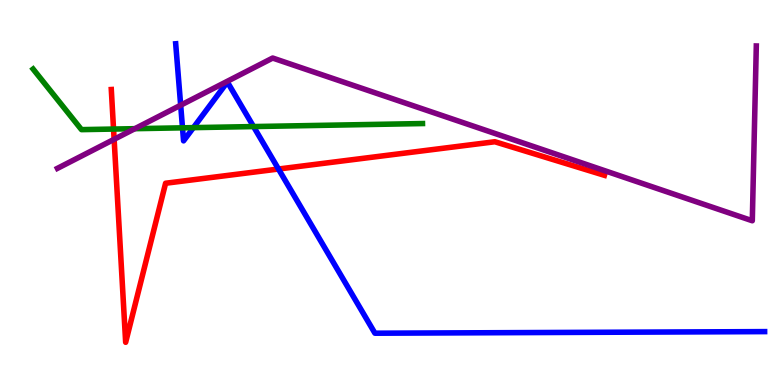[{'lines': ['blue', 'red'], 'intersections': [{'x': 3.59, 'y': 5.61}]}, {'lines': ['green', 'red'], 'intersections': [{'x': 1.47, 'y': 6.65}]}, {'lines': ['purple', 'red'], 'intersections': [{'x': 1.47, 'y': 6.38}]}, {'lines': ['blue', 'green'], 'intersections': [{'x': 2.35, 'y': 6.68}, {'x': 2.5, 'y': 6.68}, {'x': 3.27, 'y': 6.71}]}, {'lines': ['blue', 'purple'], 'intersections': [{'x': 2.33, 'y': 7.27}]}, {'lines': ['green', 'purple'], 'intersections': [{'x': 1.74, 'y': 6.66}]}]